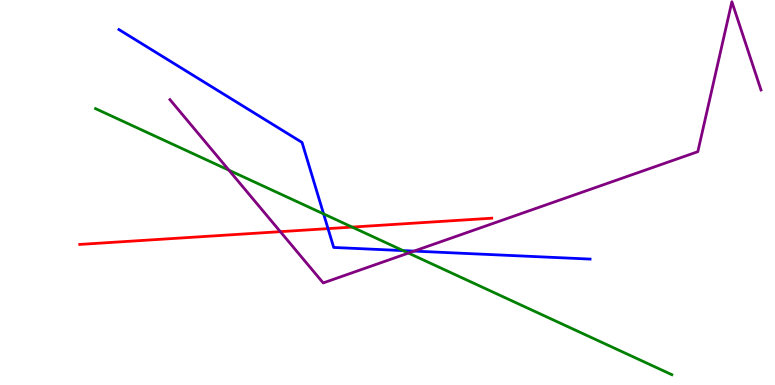[{'lines': ['blue', 'red'], 'intersections': [{'x': 4.23, 'y': 4.06}]}, {'lines': ['green', 'red'], 'intersections': [{'x': 4.54, 'y': 4.1}]}, {'lines': ['purple', 'red'], 'intersections': [{'x': 3.62, 'y': 3.98}]}, {'lines': ['blue', 'green'], 'intersections': [{'x': 4.18, 'y': 4.44}, {'x': 5.2, 'y': 3.49}]}, {'lines': ['blue', 'purple'], 'intersections': [{'x': 5.34, 'y': 3.48}]}, {'lines': ['green', 'purple'], 'intersections': [{'x': 2.95, 'y': 5.58}, {'x': 5.27, 'y': 3.43}]}]